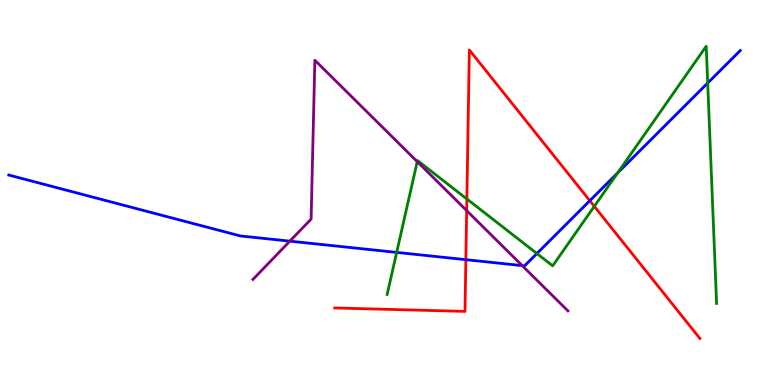[{'lines': ['blue', 'red'], 'intersections': [{'x': 6.01, 'y': 3.26}, {'x': 7.61, 'y': 4.79}]}, {'lines': ['green', 'red'], 'intersections': [{'x': 6.02, 'y': 4.83}, {'x': 7.67, 'y': 4.64}]}, {'lines': ['purple', 'red'], 'intersections': [{'x': 6.02, 'y': 4.53}]}, {'lines': ['blue', 'green'], 'intersections': [{'x': 5.12, 'y': 3.44}, {'x': 6.93, 'y': 3.41}, {'x': 7.97, 'y': 5.51}, {'x': 9.13, 'y': 7.84}]}, {'lines': ['blue', 'purple'], 'intersections': [{'x': 3.74, 'y': 3.74}, {'x': 6.74, 'y': 3.1}]}, {'lines': ['green', 'purple'], 'intersections': [{'x': 5.38, 'y': 5.8}]}]